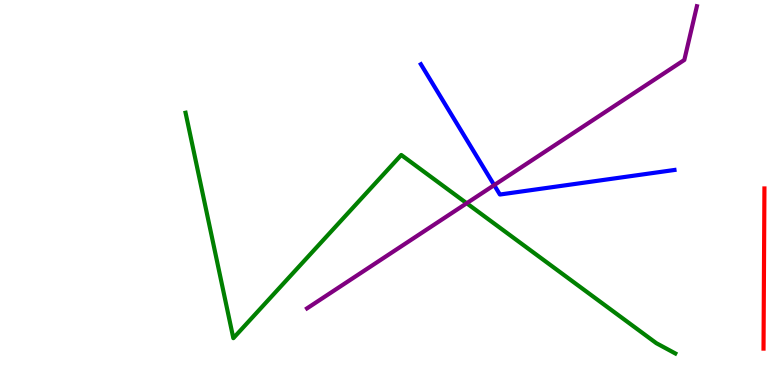[{'lines': ['blue', 'red'], 'intersections': []}, {'lines': ['green', 'red'], 'intersections': []}, {'lines': ['purple', 'red'], 'intersections': []}, {'lines': ['blue', 'green'], 'intersections': []}, {'lines': ['blue', 'purple'], 'intersections': [{'x': 6.38, 'y': 5.19}]}, {'lines': ['green', 'purple'], 'intersections': [{'x': 6.02, 'y': 4.72}]}]